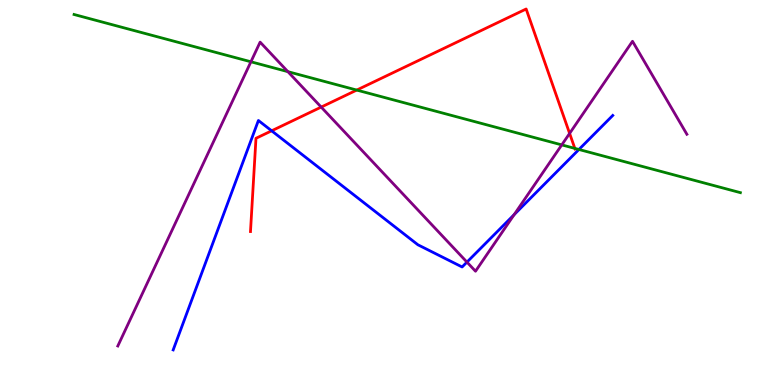[{'lines': ['blue', 'red'], 'intersections': [{'x': 3.51, 'y': 6.6}]}, {'lines': ['green', 'red'], 'intersections': [{'x': 4.6, 'y': 7.66}, {'x': 7.42, 'y': 6.15}]}, {'lines': ['purple', 'red'], 'intersections': [{'x': 4.14, 'y': 7.22}, {'x': 7.35, 'y': 6.53}]}, {'lines': ['blue', 'green'], 'intersections': [{'x': 7.47, 'y': 6.12}]}, {'lines': ['blue', 'purple'], 'intersections': [{'x': 6.03, 'y': 3.19}, {'x': 6.63, 'y': 4.42}]}, {'lines': ['green', 'purple'], 'intersections': [{'x': 3.24, 'y': 8.4}, {'x': 3.71, 'y': 8.14}, {'x': 7.25, 'y': 6.24}]}]